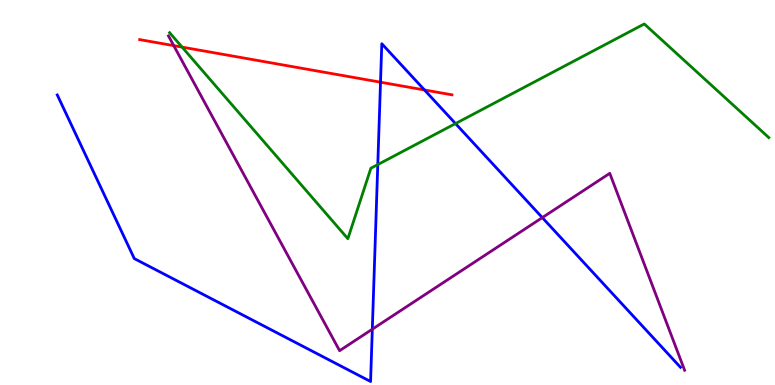[{'lines': ['blue', 'red'], 'intersections': [{'x': 4.91, 'y': 7.87}, {'x': 5.48, 'y': 7.66}]}, {'lines': ['green', 'red'], 'intersections': [{'x': 2.35, 'y': 8.78}]}, {'lines': ['purple', 'red'], 'intersections': [{'x': 2.24, 'y': 8.81}]}, {'lines': ['blue', 'green'], 'intersections': [{'x': 4.87, 'y': 5.73}, {'x': 5.88, 'y': 6.79}]}, {'lines': ['blue', 'purple'], 'intersections': [{'x': 4.8, 'y': 1.45}, {'x': 7.0, 'y': 4.35}]}, {'lines': ['green', 'purple'], 'intersections': []}]